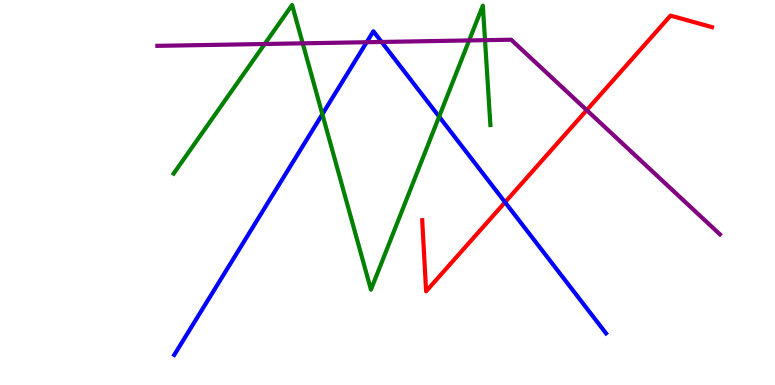[{'lines': ['blue', 'red'], 'intersections': [{'x': 6.52, 'y': 4.75}]}, {'lines': ['green', 'red'], 'intersections': []}, {'lines': ['purple', 'red'], 'intersections': [{'x': 7.57, 'y': 7.14}]}, {'lines': ['blue', 'green'], 'intersections': [{'x': 4.16, 'y': 7.03}, {'x': 5.67, 'y': 6.97}]}, {'lines': ['blue', 'purple'], 'intersections': [{'x': 4.73, 'y': 8.9}, {'x': 4.92, 'y': 8.91}]}, {'lines': ['green', 'purple'], 'intersections': [{'x': 3.42, 'y': 8.86}, {'x': 3.91, 'y': 8.87}, {'x': 6.05, 'y': 8.95}, {'x': 6.26, 'y': 8.96}]}]